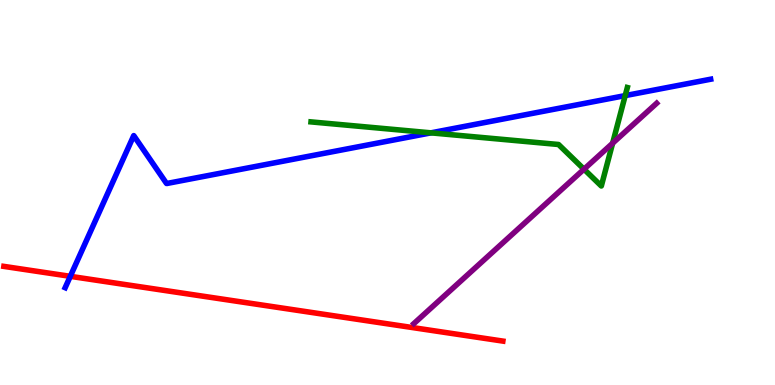[{'lines': ['blue', 'red'], 'intersections': [{'x': 0.907, 'y': 2.82}]}, {'lines': ['green', 'red'], 'intersections': []}, {'lines': ['purple', 'red'], 'intersections': []}, {'lines': ['blue', 'green'], 'intersections': [{'x': 5.56, 'y': 6.55}, {'x': 8.07, 'y': 7.52}]}, {'lines': ['blue', 'purple'], 'intersections': []}, {'lines': ['green', 'purple'], 'intersections': [{'x': 7.54, 'y': 5.61}, {'x': 7.9, 'y': 6.28}]}]